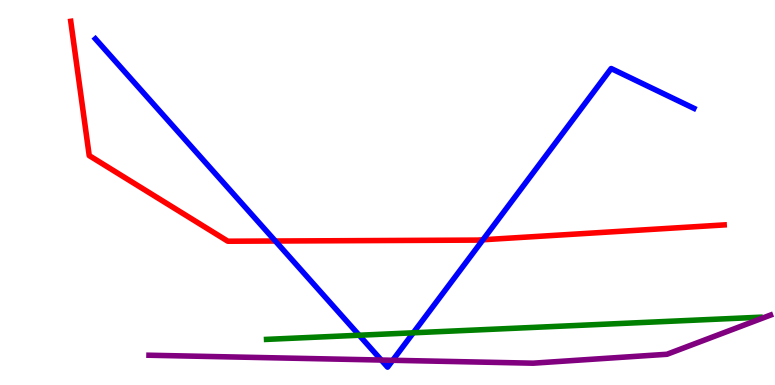[{'lines': ['blue', 'red'], 'intersections': [{'x': 3.55, 'y': 3.74}, {'x': 6.23, 'y': 3.77}]}, {'lines': ['green', 'red'], 'intersections': []}, {'lines': ['purple', 'red'], 'intersections': []}, {'lines': ['blue', 'green'], 'intersections': [{'x': 4.63, 'y': 1.29}, {'x': 5.33, 'y': 1.36}]}, {'lines': ['blue', 'purple'], 'intersections': [{'x': 4.92, 'y': 0.648}, {'x': 5.07, 'y': 0.642}]}, {'lines': ['green', 'purple'], 'intersections': []}]